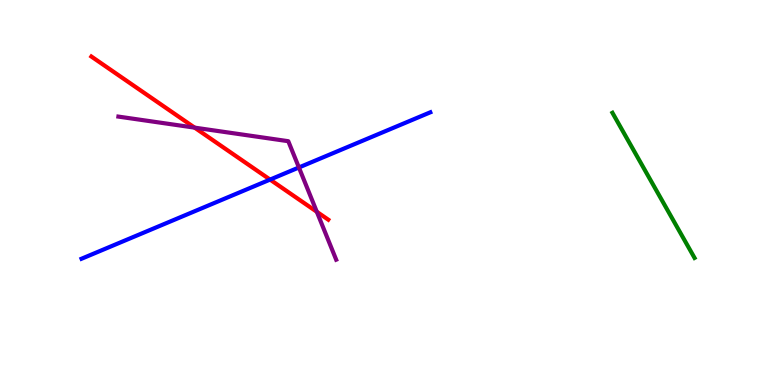[{'lines': ['blue', 'red'], 'intersections': [{'x': 3.48, 'y': 5.34}]}, {'lines': ['green', 'red'], 'intersections': []}, {'lines': ['purple', 'red'], 'intersections': [{'x': 2.51, 'y': 6.68}, {'x': 4.09, 'y': 4.5}]}, {'lines': ['blue', 'green'], 'intersections': []}, {'lines': ['blue', 'purple'], 'intersections': [{'x': 3.86, 'y': 5.65}]}, {'lines': ['green', 'purple'], 'intersections': []}]